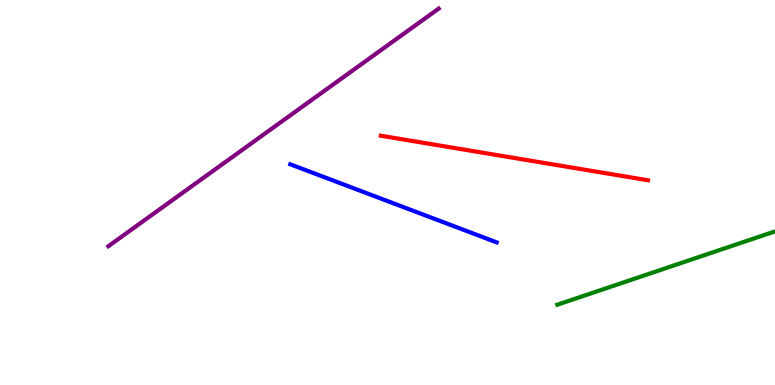[{'lines': ['blue', 'red'], 'intersections': []}, {'lines': ['green', 'red'], 'intersections': []}, {'lines': ['purple', 'red'], 'intersections': []}, {'lines': ['blue', 'green'], 'intersections': []}, {'lines': ['blue', 'purple'], 'intersections': []}, {'lines': ['green', 'purple'], 'intersections': []}]